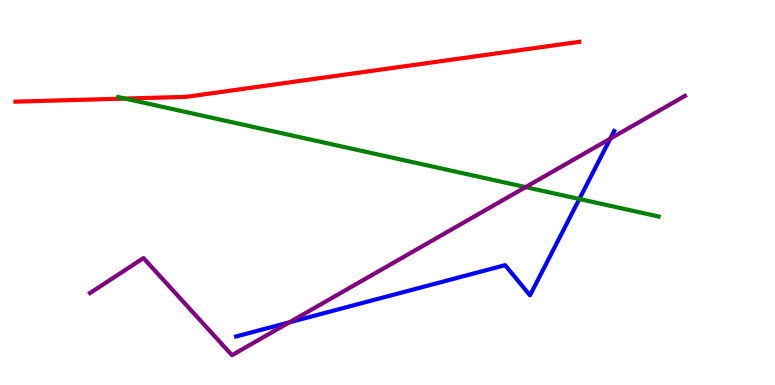[{'lines': ['blue', 'red'], 'intersections': []}, {'lines': ['green', 'red'], 'intersections': [{'x': 1.61, 'y': 7.44}]}, {'lines': ['purple', 'red'], 'intersections': []}, {'lines': ['blue', 'green'], 'intersections': [{'x': 7.48, 'y': 4.83}]}, {'lines': ['blue', 'purple'], 'intersections': [{'x': 3.73, 'y': 1.63}, {'x': 7.87, 'y': 6.4}]}, {'lines': ['green', 'purple'], 'intersections': [{'x': 6.78, 'y': 5.14}]}]